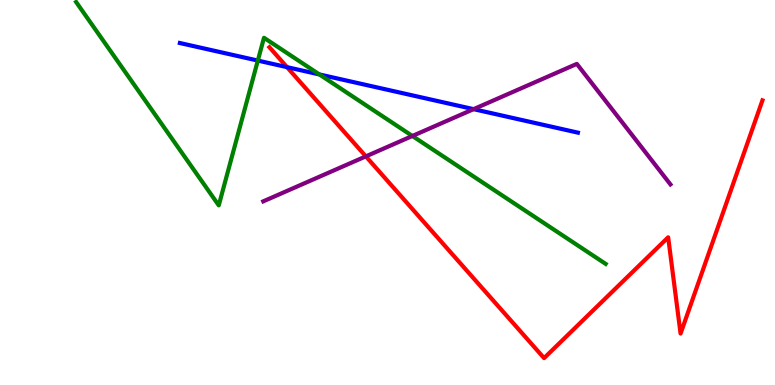[{'lines': ['blue', 'red'], 'intersections': [{'x': 3.7, 'y': 8.26}]}, {'lines': ['green', 'red'], 'intersections': []}, {'lines': ['purple', 'red'], 'intersections': [{'x': 4.72, 'y': 5.94}]}, {'lines': ['blue', 'green'], 'intersections': [{'x': 3.33, 'y': 8.43}, {'x': 4.12, 'y': 8.07}]}, {'lines': ['blue', 'purple'], 'intersections': [{'x': 6.11, 'y': 7.16}]}, {'lines': ['green', 'purple'], 'intersections': [{'x': 5.32, 'y': 6.47}]}]